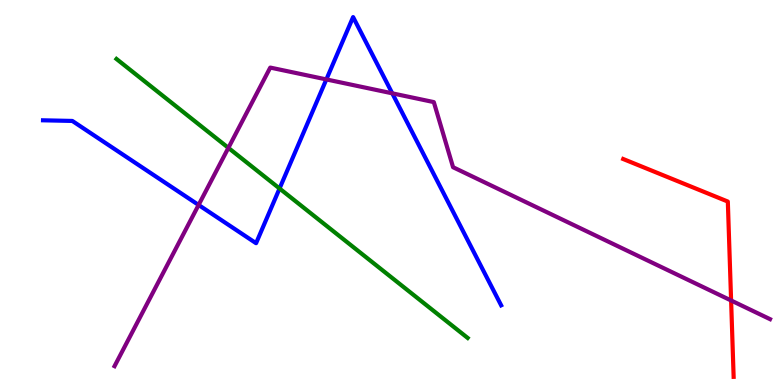[{'lines': ['blue', 'red'], 'intersections': []}, {'lines': ['green', 'red'], 'intersections': []}, {'lines': ['purple', 'red'], 'intersections': [{'x': 9.43, 'y': 2.2}]}, {'lines': ['blue', 'green'], 'intersections': [{'x': 3.61, 'y': 5.1}]}, {'lines': ['blue', 'purple'], 'intersections': [{'x': 2.56, 'y': 4.68}, {'x': 4.21, 'y': 7.94}, {'x': 5.06, 'y': 7.58}]}, {'lines': ['green', 'purple'], 'intersections': [{'x': 2.95, 'y': 6.16}]}]